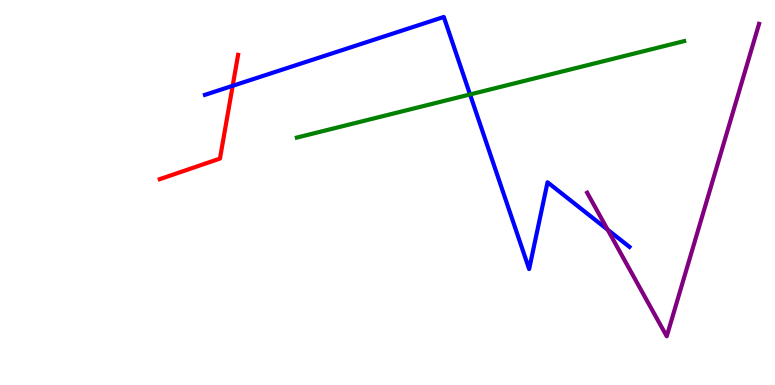[{'lines': ['blue', 'red'], 'intersections': [{'x': 3.0, 'y': 7.77}]}, {'lines': ['green', 'red'], 'intersections': []}, {'lines': ['purple', 'red'], 'intersections': []}, {'lines': ['blue', 'green'], 'intersections': [{'x': 6.06, 'y': 7.55}]}, {'lines': ['blue', 'purple'], 'intersections': [{'x': 7.84, 'y': 4.03}]}, {'lines': ['green', 'purple'], 'intersections': []}]